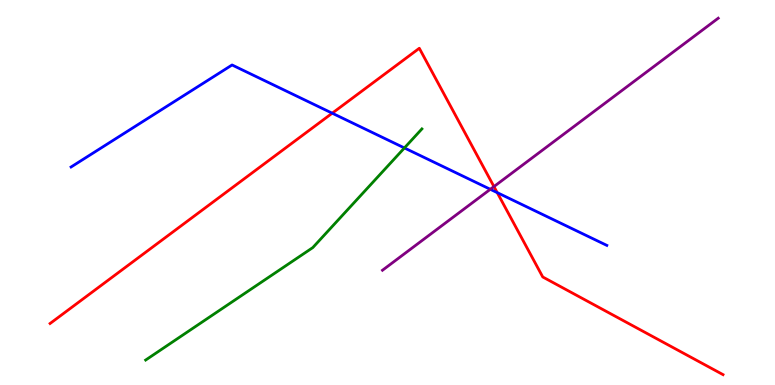[{'lines': ['blue', 'red'], 'intersections': [{'x': 4.29, 'y': 7.06}, {'x': 6.42, 'y': 5.0}]}, {'lines': ['green', 'red'], 'intersections': []}, {'lines': ['purple', 'red'], 'intersections': [{'x': 6.37, 'y': 5.15}]}, {'lines': ['blue', 'green'], 'intersections': [{'x': 5.22, 'y': 6.16}]}, {'lines': ['blue', 'purple'], 'intersections': [{'x': 6.33, 'y': 5.08}]}, {'lines': ['green', 'purple'], 'intersections': []}]